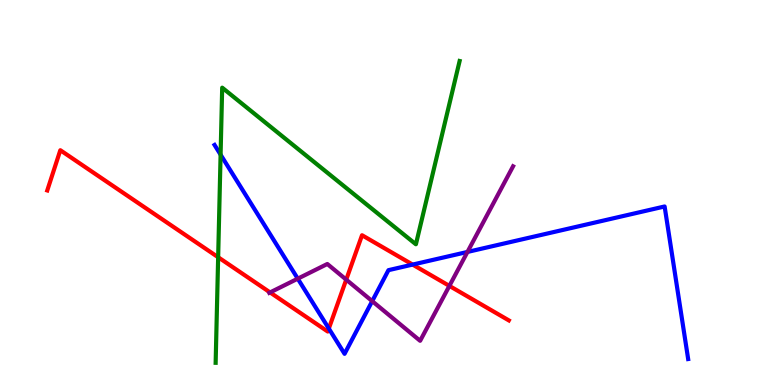[{'lines': ['blue', 'red'], 'intersections': [{'x': 4.24, 'y': 1.47}, {'x': 5.32, 'y': 3.13}]}, {'lines': ['green', 'red'], 'intersections': [{'x': 2.81, 'y': 3.32}]}, {'lines': ['purple', 'red'], 'intersections': [{'x': 3.48, 'y': 2.4}, {'x': 4.47, 'y': 2.74}, {'x': 5.8, 'y': 2.57}]}, {'lines': ['blue', 'green'], 'intersections': [{'x': 2.85, 'y': 5.98}]}, {'lines': ['blue', 'purple'], 'intersections': [{'x': 3.84, 'y': 2.76}, {'x': 4.8, 'y': 2.18}, {'x': 6.03, 'y': 3.46}]}, {'lines': ['green', 'purple'], 'intersections': []}]